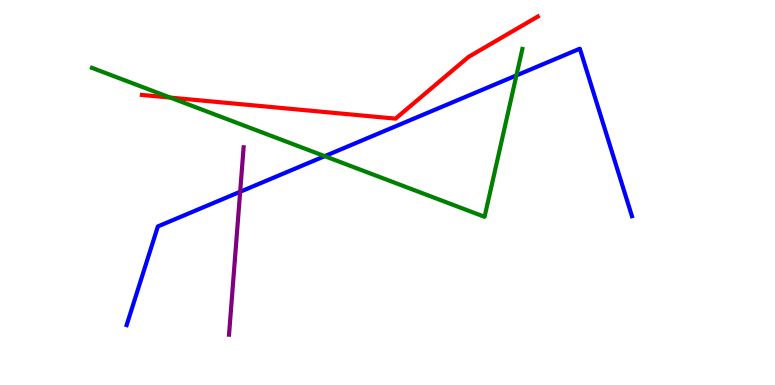[{'lines': ['blue', 'red'], 'intersections': []}, {'lines': ['green', 'red'], 'intersections': [{'x': 2.2, 'y': 7.46}]}, {'lines': ['purple', 'red'], 'intersections': []}, {'lines': ['blue', 'green'], 'intersections': [{'x': 4.19, 'y': 5.94}, {'x': 6.66, 'y': 8.04}]}, {'lines': ['blue', 'purple'], 'intersections': [{'x': 3.1, 'y': 5.02}]}, {'lines': ['green', 'purple'], 'intersections': []}]